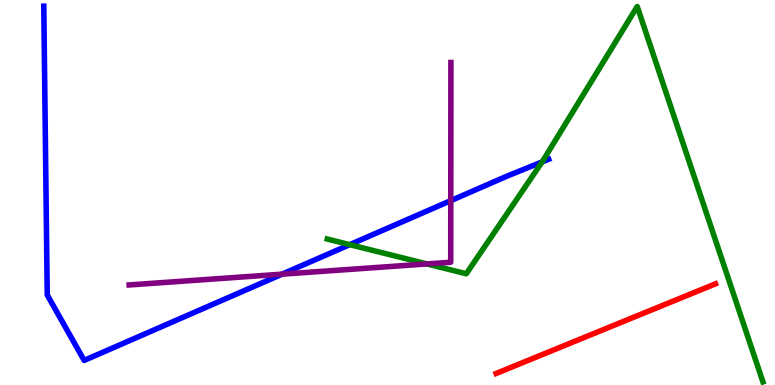[{'lines': ['blue', 'red'], 'intersections': []}, {'lines': ['green', 'red'], 'intersections': []}, {'lines': ['purple', 'red'], 'intersections': []}, {'lines': ['blue', 'green'], 'intersections': [{'x': 4.51, 'y': 3.65}, {'x': 7.0, 'y': 5.8}]}, {'lines': ['blue', 'purple'], 'intersections': [{'x': 3.64, 'y': 2.88}, {'x': 5.82, 'y': 4.79}]}, {'lines': ['green', 'purple'], 'intersections': [{'x': 5.51, 'y': 3.14}]}]